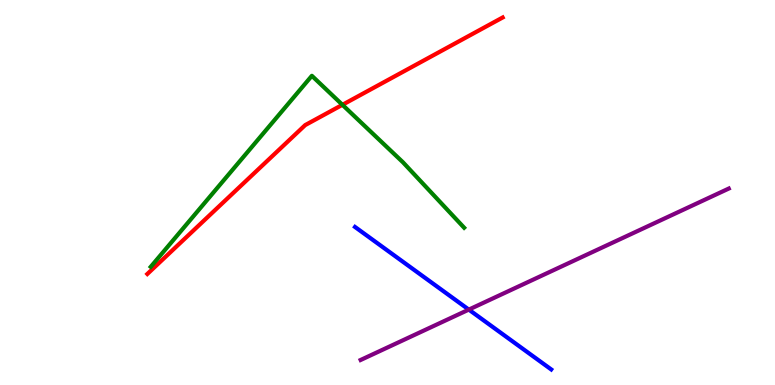[{'lines': ['blue', 'red'], 'intersections': []}, {'lines': ['green', 'red'], 'intersections': [{'x': 4.42, 'y': 7.28}]}, {'lines': ['purple', 'red'], 'intersections': []}, {'lines': ['blue', 'green'], 'intersections': []}, {'lines': ['blue', 'purple'], 'intersections': [{'x': 6.05, 'y': 1.96}]}, {'lines': ['green', 'purple'], 'intersections': []}]